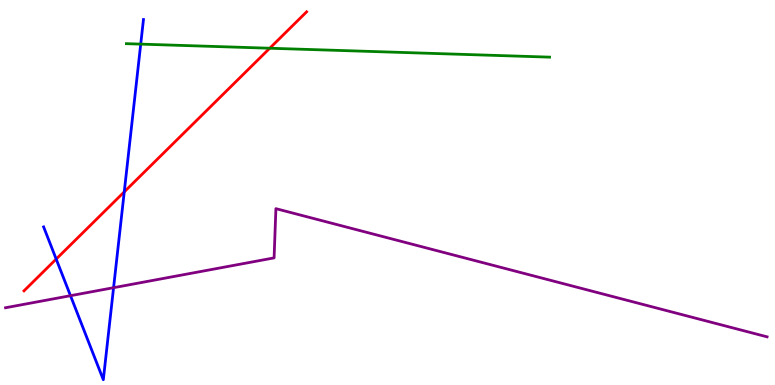[{'lines': ['blue', 'red'], 'intersections': [{'x': 0.725, 'y': 3.27}, {'x': 1.6, 'y': 5.02}]}, {'lines': ['green', 'red'], 'intersections': [{'x': 3.48, 'y': 8.75}]}, {'lines': ['purple', 'red'], 'intersections': []}, {'lines': ['blue', 'green'], 'intersections': [{'x': 1.82, 'y': 8.85}]}, {'lines': ['blue', 'purple'], 'intersections': [{'x': 0.91, 'y': 2.32}, {'x': 1.47, 'y': 2.53}]}, {'lines': ['green', 'purple'], 'intersections': []}]